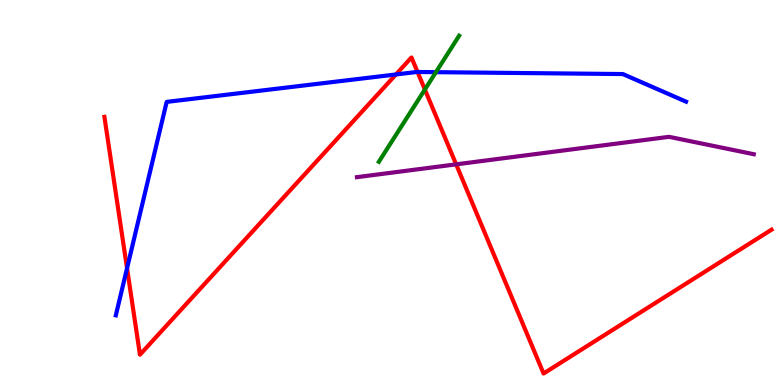[{'lines': ['blue', 'red'], 'intersections': [{'x': 1.64, 'y': 3.03}, {'x': 5.11, 'y': 8.07}, {'x': 5.39, 'y': 8.13}]}, {'lines': ['green', 'red'], 'intersections': [{'x': 5.48, 'y': 7.67}]}, {'lines': ['purple', 'red'], 'intersections': [{'x': 5.89, 'y': 5.73}]}, {'lines': ['blue', 'green'], 'intersections': [{'x': 5.62, 'y': 8.13}]}, {'lines': ['blue', 'purple'], 'intersections': []}, {'lines': ['green', 'purple'], 'intersections': []}]